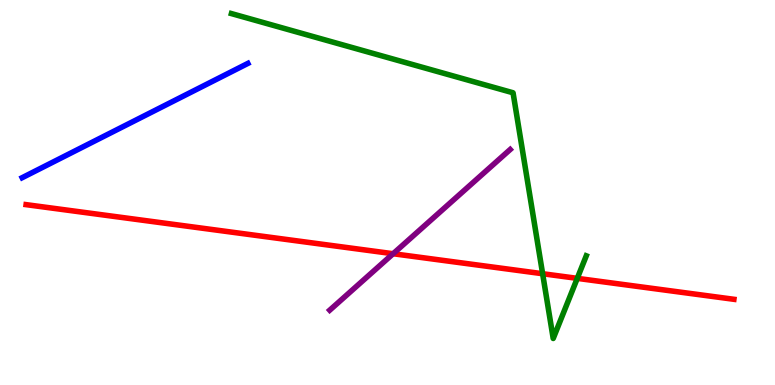[{'lines': ['blue', 'red'], 'intersections': []}, {'lines': ['green', 'red'], 'intersections': [{'x': 7.0, 'y': 2.89}, {'x': 7.45, 'y': 2.77}]}, {'lines': ['purple', 'red'], 'intersections': [{'x': 5.07, 'y': 3.41}]}, {'lines': ['blue', 'green'], 'intersections': []}, {'lines': ['blue', 'purple'], 'intersections': []}, {'lines': ['green', 'purple'], 'intersections': []}]